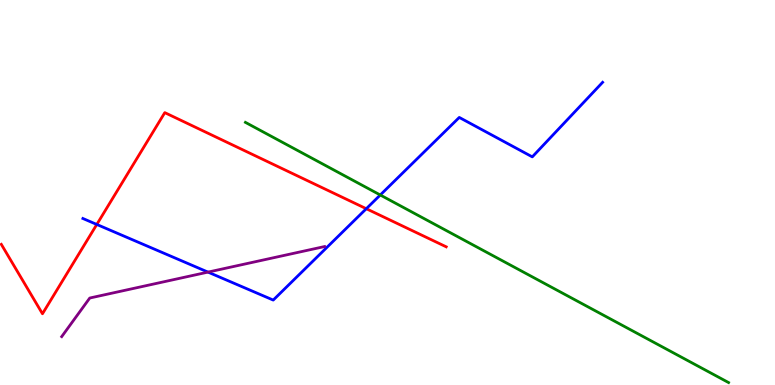[{'lines': ['blue', 'red'], 'intersections': [{'x': 1.25, 'y': 4.17}, {'x': 4.73, 'y': 4.58}]}, {'lines': ['green', 'red'], 'intersections': []}, {'lines': ['purple', 'red'], 'intersections': []}, {'lines': ['blue', 'green'], 'intersections': [{'x': 4.91, 'y': 4.94}]}, {'lines': ['blue', 'purple'], 'intersections': [{'x': 2.68, 'y': 2.93}]}, {'lines': ['green', 'purple'], 'intersections': []}]